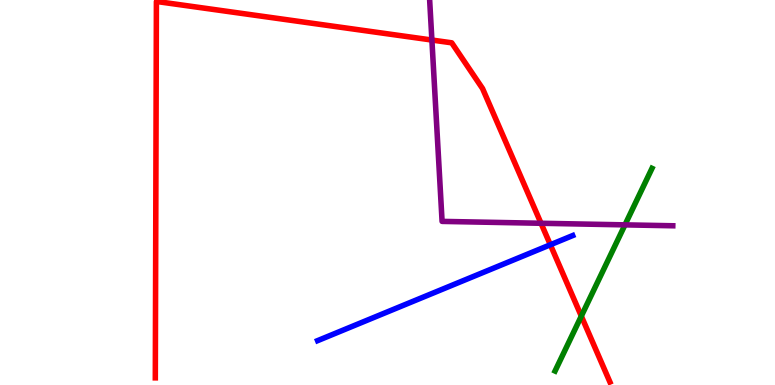[{'lines': ['blue', 'red'], 'intersections': [{'x': 7.1, 'y': 3.64}]}, {'lines': ['green', 'red'], 'intersections': [{'x': 7.5, 'y': 1.79}]}, {'lines': ['purple', 'red'], 'intersections': [{'x': 5.57, 'y': 8.96}, {'x': 6.98, 'y': 4.2}]}, {'lines': ['blue', 'green'], 'intersections': []}, {'lines': ['blue', 'purple'], 'intersections': []}, {'lines': ['green', 'purple'], 'intersections': [{'x': 8.06, 'y': 4.16}]}]